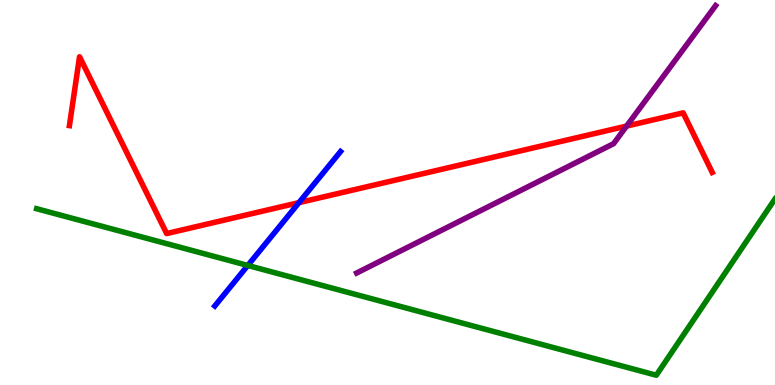[{'lines': ['blue', 'red'], 'intersections': [{'x': 3.86, 'y': 4.74}]}, {'lines': ['green', 'red'], 'intersections': []}, {'lines': ['purple', 'red'], 'intersections': [{'x': 8.08, 'y': 6.73}]}, {'lines': ['blue', 'green'], 'intersections': [{'x': 3.2, 'y': 3.1}]}, {'lines': ['blue', 'purple'], 'intersections': []}, {'lines': ['green', 'purple'], 'intersections': []}]